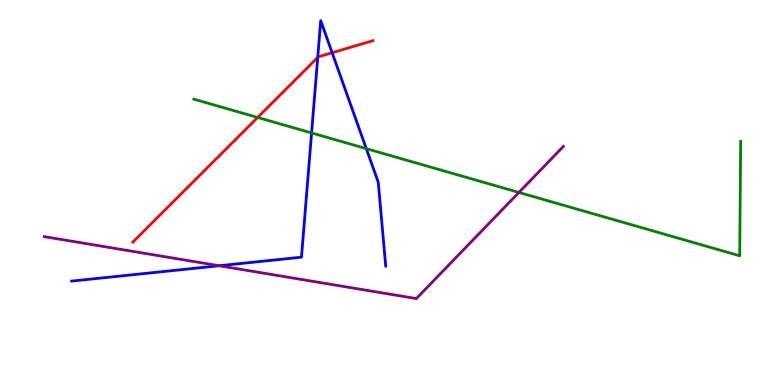[{'lines': ['blue', 'red'], 'intersections': [{'x': 4.1, 'y': 8.51}, {'x': 4.29, 'y': 8.63}]}, {'lines': ['green', 'red'], 'intersections': [{'x': 3.32, 'y': 6.95}]}, {'lines': ['purple', 'red'], 'intersections': []}, {'lines': ['blue', 'green'], 'intersections': [{'x': 4.02, 'y': 6.55}, {'x': 4.73, 'y': 6.14}]}, {'lines': ['blue', 'purple'], 'intersections': [{'x': 2.83, 'y': 3.1}]}, {'lines': ['green', 'purple'], 'intersections': [{'x': 6.7, 'y': 5.0}]}]